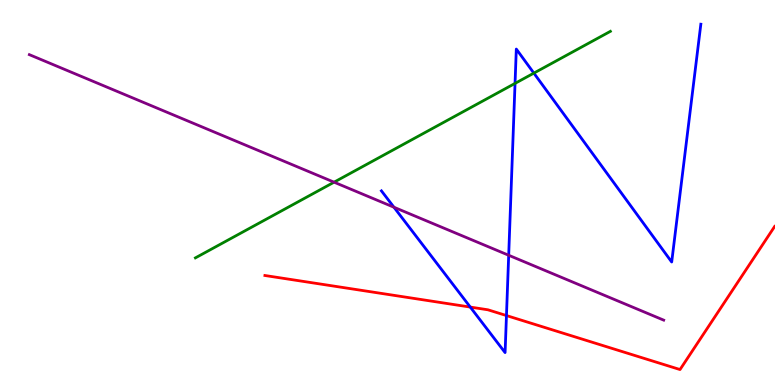[{'lines': ['blue', 'red'], 'intersections': [{'x': 6.07, 'y': 2.02}, {'x': 6.53, 'y': 1.8}]}, {'lines': ['green', 'red'], 'intersections': []}, {'lines': ['purple', 'red'], 'intersections': []}, {'lines': ['blue', 'green'], 'intersections': [{'x': 6.65, 'y': 7.83}, {'x': 6.89, 'y': 8.1}]}, {'lines': ['blue', 'purple'], 'intersections': [{'x': 5.08, 'y': 4.62}, {'x': 6.56, 'y': 3.37}]}, {'lines': ['green', 'purple'], 'intersections': [{'x': 4.31, 'y': 5.27}]}]